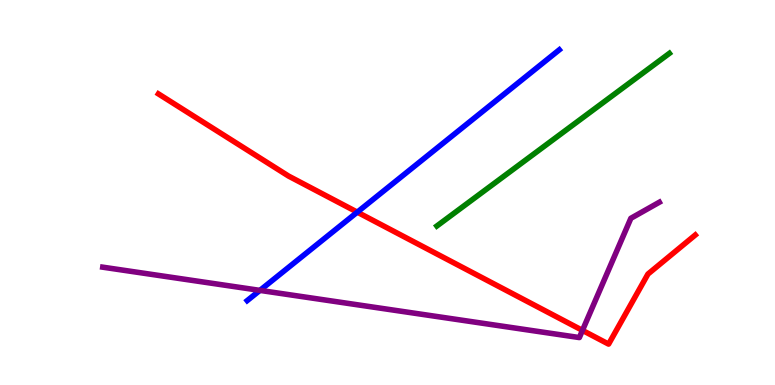[{'lines': ['blue', 'red'], 'intersections': [{'x': 4.61, 'y': 4.49}]}, {'lines': ['green', 'red'], 'intersections': []}, {'lines': ['purple', 'red'], 'intersections': [{'x': 7.52, 'y': 1.42}]}, {'lines': ['blue', 'green'], 'intersections': []}, {'lines': ['blue', 'purple'], 'intersections': [{'x': 3.35, 'y': 2.46}]}, {'lines': ['green', 'purple'], 'intersections': []}]